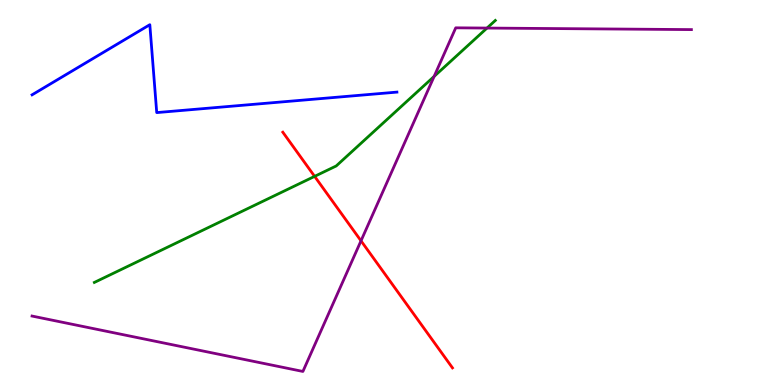[{'lines': ['blue', 'red'], 'intersections': []}, {'lines': ['green', 'red'], 'intersections': [{'x': 4.06, 'y': 5.42}]}, {'lines': ['purple', 'red'], 'intersections': [{'x': 4.66, 'y': 3.75}]}, {'lines': ['blue', 'green'], 'intersections': []}, {'lines': ['blue', 'purple'], 'intersections': []}, {'lines': ['green', 'purple'], 'intersections': [{'x': 5.6, 'y': 8.02}, {'x': 6.28, 'y': 9.27}]}]